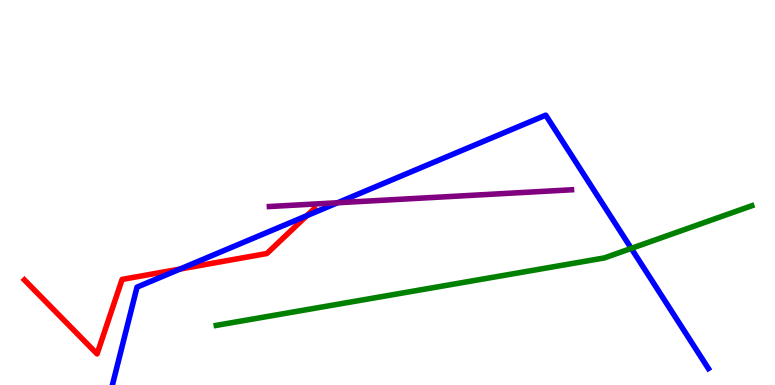[{'lines': ['blue', 'red'], 'intersections': [{'x': 2.32, 'y': 3.01}, {'x': 3.96, 'y': 4.4}]}, {'lines': ['green', 'red'], 'intersections': []}, {'lines': ['purple', 'red'], 'intersections': []}, {'lines': ['blue', 'green'], 'intersections': [{'x': 8.15, 'y': 3.55}]}, {'lines': ['blue', 'purple'], 'intersections': [{'x': 4.36, 'y': 4.73}]}, {'lines': ['green', 'purple'], 'intersections': []}]